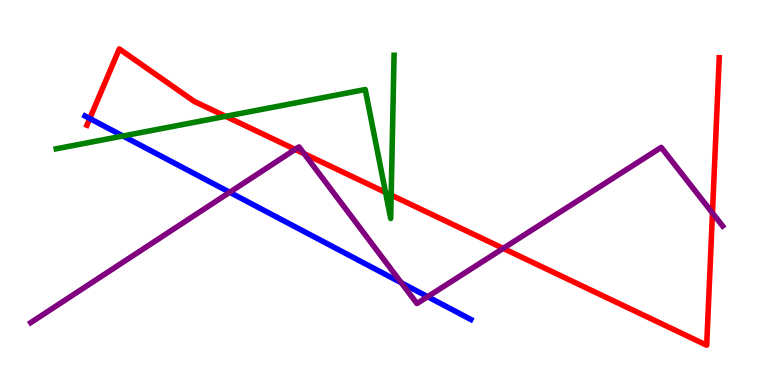[{'lines': ['blue', 'red'], 'intersections': [{'x': 1.16, 'y': 6.92}]}, {'lines': ['green', 'red'], 'intersections': [{'x': 2.91, 'y': 6.98}, {'x': 4.97, 'y': 5.0}, {'x': 5.05, 'y': 4.93}]}, {'lines': ['purple', 'red'], 'intersections': [{'x': 3.81, 'y': 6.12}, {'x': 3.92, 'y': 6.01}, {'x': 6.49, 'y': 3.55}, {'x': 9.19, 'y': 4.47}]}, {'lines': ['blue', 'green'], 'intersections': [{'x': 1.59, 'y': 6.47}]}, {'lines': ['blue', 'purple'], 'intersections': [{'x': 2.96, 'y': 5.01}, {'x': 5.18, 'y': 2.65}, {'x': 5.52, 'y': 2.29}]}, {'lines': ['green', 'purple'], 'intersections': []}]